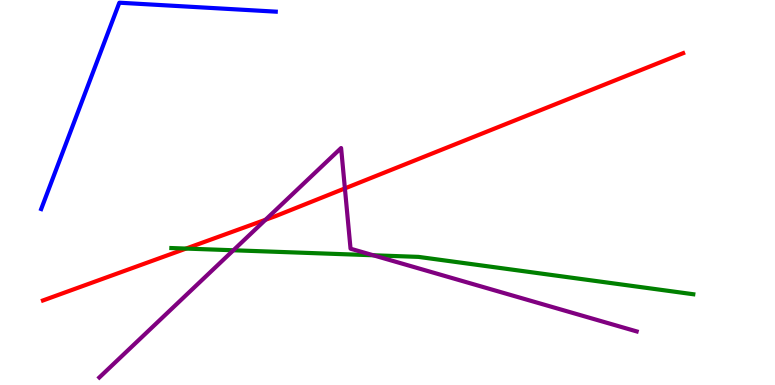[{'lines': ['blue', 'red'], 'intersections': []}, {'lines': ['green', 'red'], 'intersections': [{'x': 2.4, 'y': 3.54}]}, {'lines': ['purple', 'red'], 'intersections': [{'x': 3.43, 'y': 4.29}, {'x': 4.45, 'y': 5.11}]}, {'lines': ['blue', 'green'], 'intersections': []}, {'lines': ['blue', 'purple'], 'intersections': []}, {'lines': ['green', 'purple'], 'intersections': [{'x': 3.01, 'y': 3.5}, {'x': 4.82, 'y': 3.37}]}]